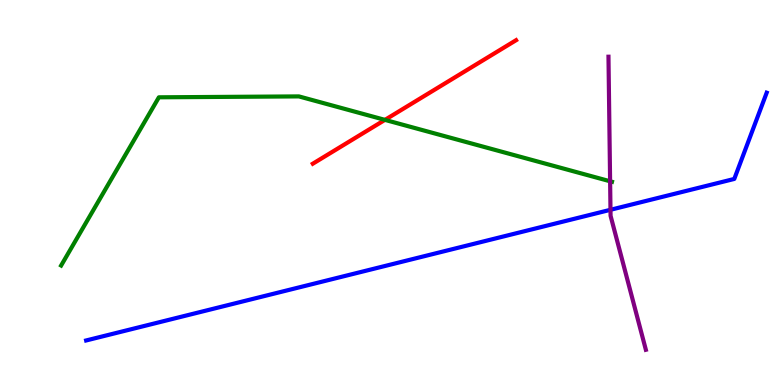[{'lines': ['blue', 'red'], 'intersections': []}, {'lines': ['green', 'red'], 'intersections': [{'x': 4.97, 'y': 6.89}]}, {'lines': ['purple', 'red'], 'intersections': []}, {'lines': ['blue', 'green'], 'intersections': []}, {'lines': ['blue', 'purple'], 'intersections': [{'x': 7.88, 'y': 4.55}]}, {'lines': ['green', 'purple'], 'intersections': [{'x': 7.87, 'y': 5.29}]}]